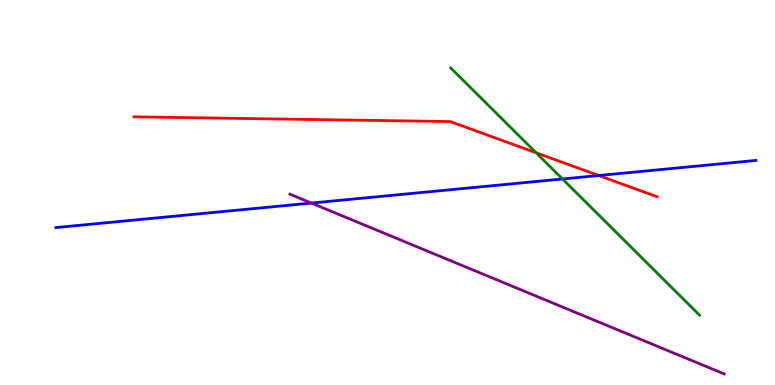[{'lines': ['blue', 'red'], 'intersections': [{'x': 7.72, 'y': 5.44}]}, {'lines': ['green', 'red'], 'intersections': [{'x': 6.92, 'y': 6.03}]}, {'lines': ['purple', 'red'], 'intersections': []}, {'lines': ['blue', 'green'], 'intersections': [{'x': 7.26, 'y': 5.35}]}, {'lines': ['blue', 'purple'], 'intersections': [{'x': 4.02, 'y': 4.73}]}, {'lines': ['green', 'purple'], 'intersections': []}]